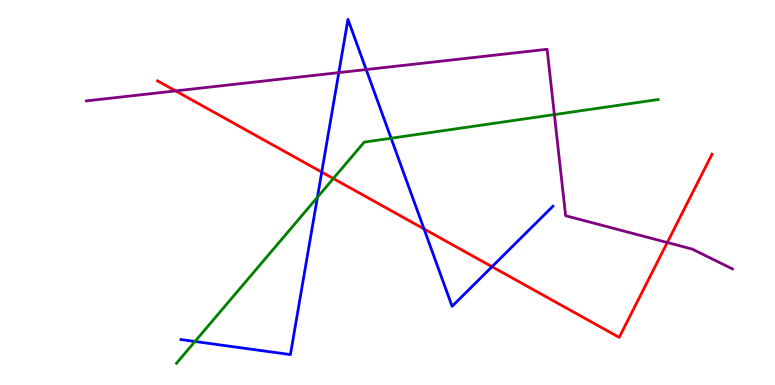[{'lines': ['blue', 'red'], 'intersections': [{'x': 4.15, 'y': 5.53}, {'x': 5.47, 'y': 4.05}, {'x': 6.35, 'y': 3.07}]}, {'lines': ['green', 'red'], 'intersections': [{'x': 4.3, 'y': 5.36}]}, {'lines': ['purple', 'red'], 'intersections': [{'x': 2.27, 'y': 7.64}, {'x': 8.61, 'y': 3.7}]}, {'lines': ['blue', 'green'], 'intersections': [{'x': 2.52, 'y': 1.13}, {'x': 4.1, 'y': 4.88}, {'x': 5.05, 'y': 6.41}]}, {'lines': ['blue', 'purple'], 'intersections': [{'x': 4.37, 'y': 8.11}, {'x': 4.72, 'y': 8.19}]}, {'lines': ['green', 'purple'], 'intersections': [{'x': 7.15, 'y': 7.02}]}]